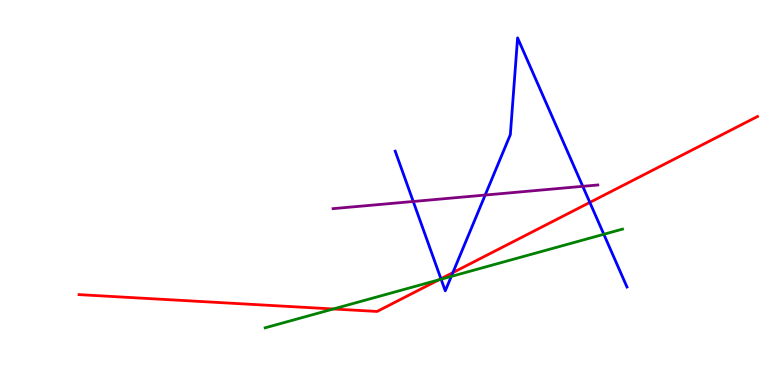[{'lines': ['blue', 'red'], 'intersections': [{'x': 5.69, 'y': 2.76}, {'x': 5.84, 'y': 2.92}, {'x': 7.61, 'y': 4.74}]}, {'lines': ['green', 'red'], 'intersections': [{'x': 4.3, 'y': 1.97}, {'x': 5.66, 'y': 2.73}]}, {'lines': ['purple', 'red'], 'intersections': []}, {'lines': ['blue', 'green'], 'intersections': [{'x': 5.69, 'y': 2.75}, {'x': 5.82, 'y': 2.82}, {'x': 7.79, 'y': 3.91}]}, {'lines': ['blue', 'purple'], 'intersections': [{'x': 5.33, 'y': 4.77}, {'x': 6.26, 'y': 4.93}, {'x': 7.52, 'y': 5.16}]}, {'lines': ['green', 'purple'], 'intersections': []}]